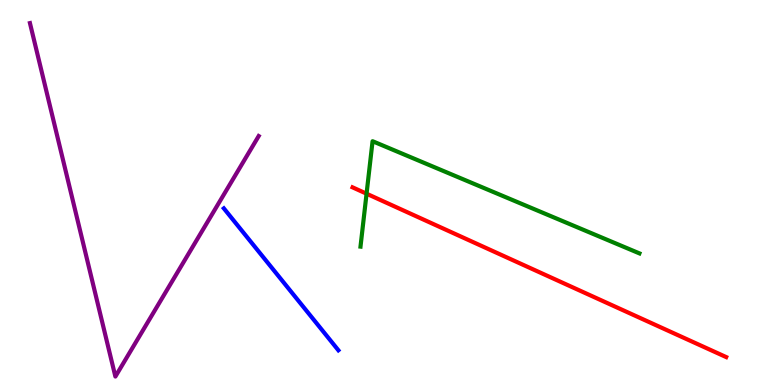[{'lines': ['blue', 'red'], 'intersections': []}, {'lines': ['green', 'red'], 'intersections': [{'x': 4.73, 'y': 4.97}]}, {'lines': ['purple', 'red'], 'intersections': []}, {'lines': ['blue', 'green'], 'intersections': []}, {'lines': ['blue', 'purple'], 'intersections': []}, {'lines': ['green', 'purple'], 'intersections': []}]